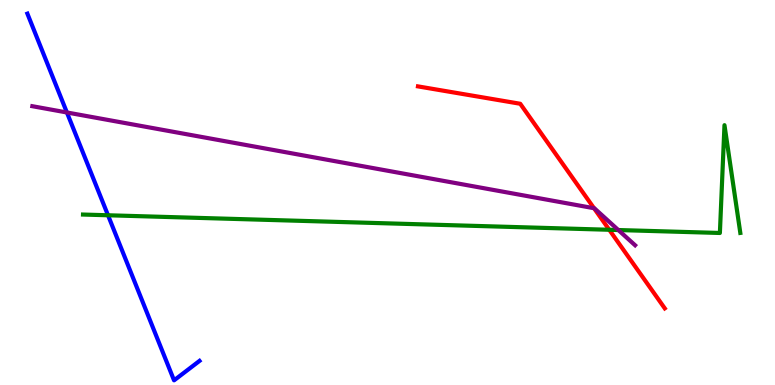[{'lines': ['blue', 'red'], 'intersections': []}, {'lines': ['green', 'red'], 'intersections': [{'x': 7.86, 'y': 4.03}]}, {'lines': ['purple', 'red'], 'intersections': [{'x': 7.66, 'y': 4.59}]}, {'lines': ['blue', 'green'], 'intersections': [{'x': 1.39, 'y': 4.41}]}, {'lines': ['blue', 'purple'], 'intersections': [{'x': 0.863, 'y': 7.08}]}, {'lines': ['green', 'purple'], 'intersections': [{'x': 7.98, 'y': 4.03}]}]